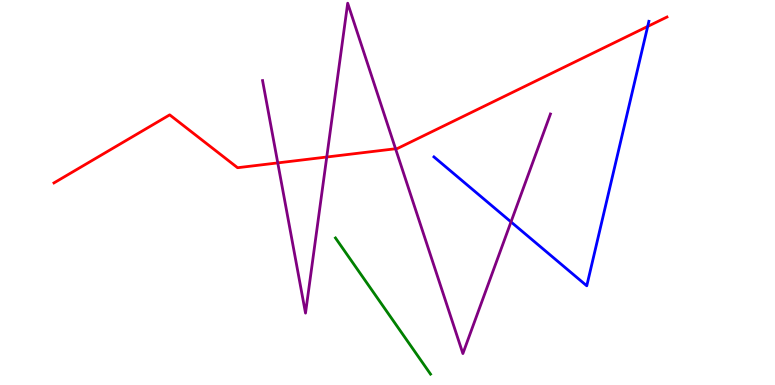[{'lines': ['blue', 'red'], 'intersections': [{'x': 8.36, 'y': 9.31}]}, {'lines': ['green', 'red'], 'intersections': []}, {'lines': ['purple', 'red'], 'intersections': [{'x': 3.58, 'y': 5.77}, {'x': 4.22, 'y': 5.92}, {'x': 5.1, 'y': 6.14}]}, {'lines': ['blue', 'green'], 'intersections': []}, {'lines': ['blue', 'purple'], 'intersections': [{'x': 6.59, 'y': 4.24}]}, {'lines': ['green', 'purple'], 'intersections': []}]